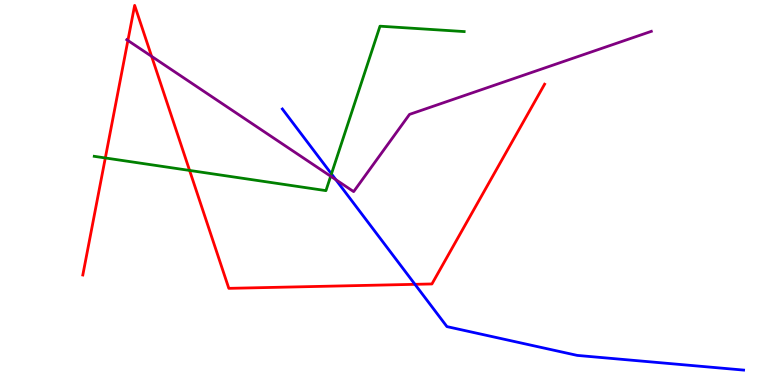[{'lines': ['blue', 'red'], 'intersections': [{'x': 5.35, 'y': 2.61}]}, {'lines': ['green', 'red'], 'intersections': [{'x': 1.36, 'y': 5.9}, {'x': 2.45, 'y': 5.57}]}, {'lines': ['purple', 'red'], 'intersections': [{'x': 1.65, 'y': 8.95}, {'x': 1.96, 'y': 8.54}]}, {'lines': ['blue', 'green'], 'intersections': [{'x': 4.28, 'y': 5.48}]}, {'lines': ['blue', 'purple'], 'intersections': [{'x': 4.33, 'y': 5.33}]}, {'lines': ['green', 'purple'], 'intersections': [{'x': 4.27, 'y': 5.42}]}]